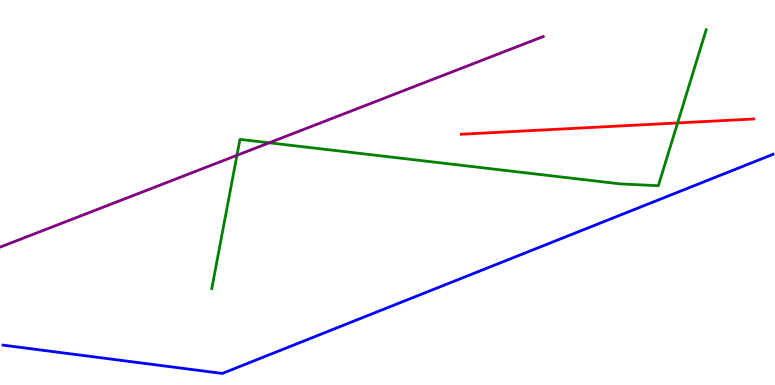[{'lines': ['blue', 'red'], 'intersections': []}, {'lines': ['green', 'red'], 'intersections': [{'x': 8.74, 'y': 6.81}]}, {'lines': ['purple', 'red'], 'intersections': []}, {'lines': ['blue', 'green'], 'intersections': []}, {'lines': ['blue', 'purple'], 'intersections': []}, {'lines': ['green', 'purple'], 'intersections': [{'x': 3.06, 'y': 5.97}, {'x': 3.47, 'y': 6.29}]}]